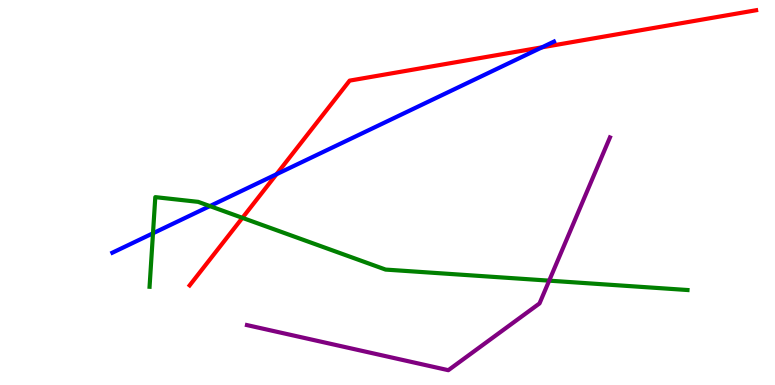[{'lines': ['blue', 'red'], 'intersections': [{'x': 3.57, 'y': 5.47}, {'x': 6.99, 'y': 8.77}]}, {'lines': ['green', 'red'], 'intersections': [{'x': 3.13, 'y': 4.34}]}, {'lines': ['purple', 'red'], 'intersections': []}, {'lines': ['blue', 'green'], 'intersections': [{'x': 1.97, 'y': 3.94}, {'x': 2.71, 'y': 4.65}]}, {'lines': ['blue', 'purple'], 'intersections': []}, {'lines': ['green', 'purple'], 'intersections': [{'x': 7.09, 'y': 2.71}]}]